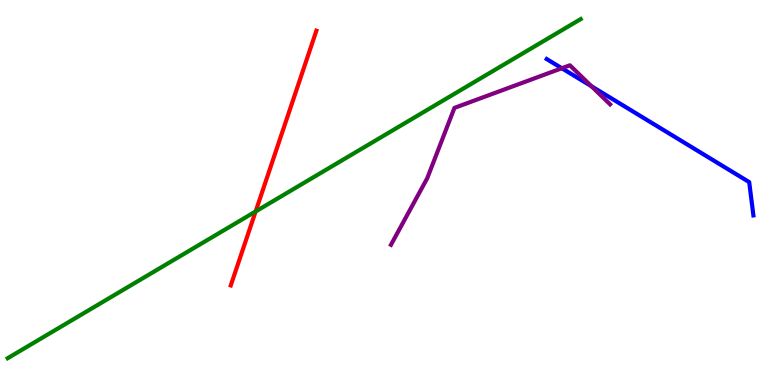[{'lines': ['blue', 'red'], 'intersections': []}, {'lines': ['green', 'red'], 'intersections': [{'x': 3.3, 'y': 4.51}]}, {'lines': ['purple', 'red'], 'intersections': []}, {'lines': ['blue', 'green'], 'intersections': []}, {'lines': ['blue', 'purple'], 'intersections': [{'x': 7.25, 'y': 8.23}, {'x': 7.63, 'y': 7.76}]}, {'lines': ['green', 'purple'], 'intersections': []}]